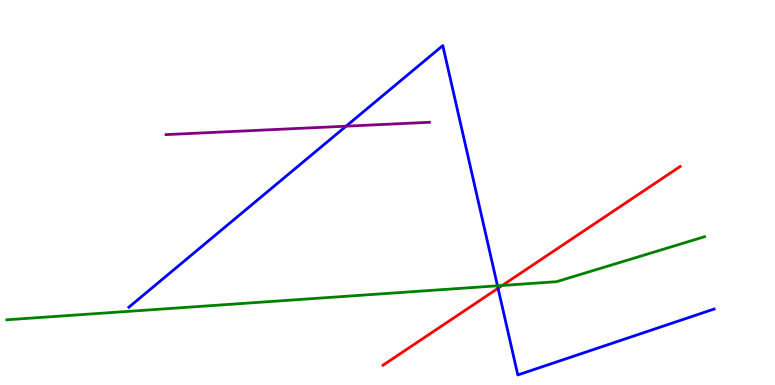[{'lines': ['blue', 'red'], 'intersections': [{'x': 6.43, 'y': 2.51}]}, {'lines': ['green', 'red'], 'intersections': [{'x': 6.48, 'y': 2.59}]}, {'lines': ['purple', 'red'], 'intersections': []}, {'lines': ['blue', 'green'], 'intersections': [{'x': 6.42, 'y': 2.58}]}, {'lines': ['blue', 'purple'], 'intersections': [{'x': 4.47, 'y': 6.72}]}, {'lines': ['green', 'purple'], 'intersections': []}]